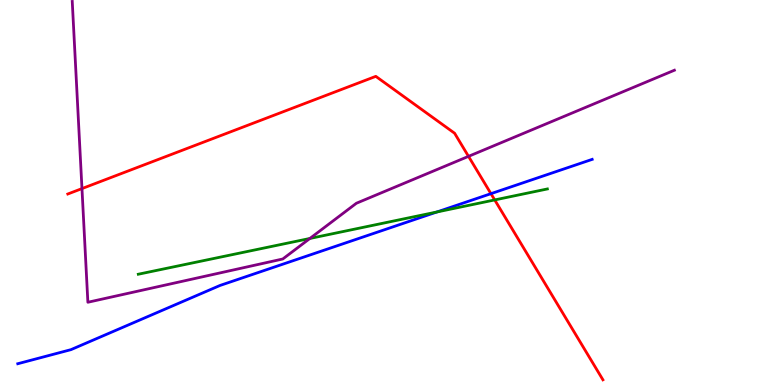[{'lines': ['blue', 'red'], 'intersections': [{'x': 6.33, 'y': 4.97}]}, {'lines': ['green', 'red'], 'intersections': [{'x': 6.38, 'y': 4.81}]}, {'lines': ['purple', 'red'], 'intersections': [{'x': 1.06, 'y': 5.1}, {'x': 6.05, 'y': 5.94}]}, {'lines': ['blue', 'green'], 'intersections': [{'x': 5.64, 'y': 4.49}]}, {'lines': ['blue', 'purple'], 'intersections': []}, {'lines': ['green', 'purple'], 'intersections': [{'x': 4.0, 'y': 3.81}]}]